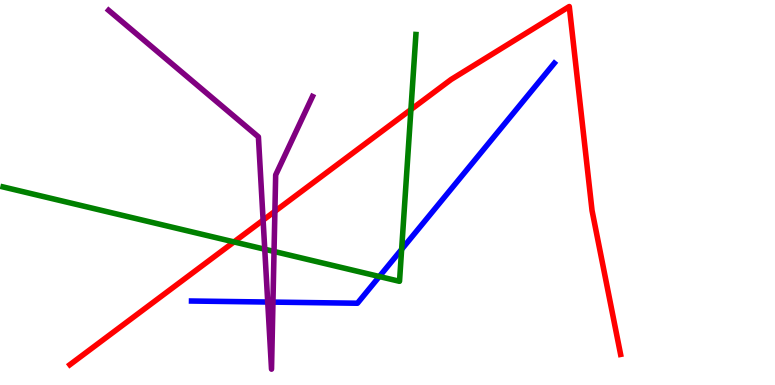[{'lines': ['blue', 'red'], 'intersections': []}, {'lines': ['green', 'red'], 'intersections': [{'x': 3.02, 'y': 3.72}, {'x': 5.3, 'y': 7.15}]}, {'lines': ['purple', 'red'], 'intersections': [{'x': 3.39, 'y': 4.28}, {'x': 3.55, 'y': 4.51}]}, {'lines': ['blue', 'green'], 'intersections': [{'x': 4.89, 'y': 2.82}, {'x': 5.18, 'y': 3.52}]}, {'lines': ['blue', 'purple'], 'intersections': [{'x': 3.45, 'y': 2.15}, {'x': 3.52, 'y': 2.15}]}, {'lines': ['green', 'purple'], 'intersections': [{'x': 3.42, 'y': 3.53}, {'x': 3.54, 'y': 3.47}]}]